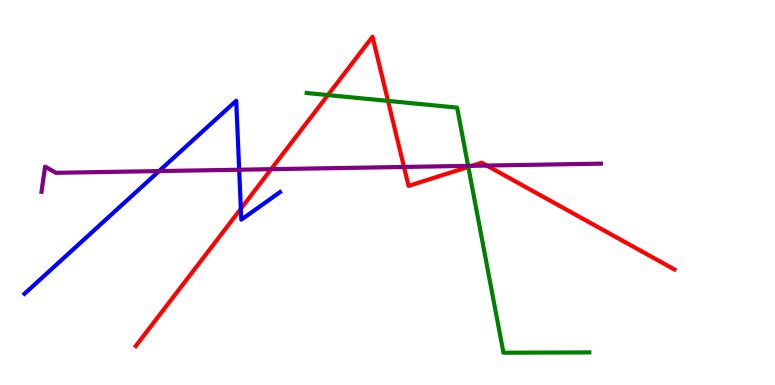[{'lines': ['blue', 'red'], 'intersections': [{'x': 3.11, 'y': 4.58}]}, {'lines': ['green', 'red'], 'intersections': [{'x': 4.23, 'y': 7.53}, {'x': 5.01, 'y': 7.38}, {'x': 6.04, 'y': 5.66}]}, {'lines': ['purple', 'red'], 'intersections': [{'x': 3.5, 'y': 5.61}, {'x': 5.21, 'y': 5.66}, {'x': 6.09, 'y': 5.69}, {'x': 6.28, 'y': 5.7}]}, {'lines': ['blue', 'green'], 'intersections': []}, {'lines': ['blue', 'purple'], 'intersections': [{'x': 2.05, 'y': 5.56}, {'x': 3.09, 'y': 5.59}]}, {'lines': ['green', 'purple'], 'intersections': [{'x': 6.04, 'y': 5.69}]}]